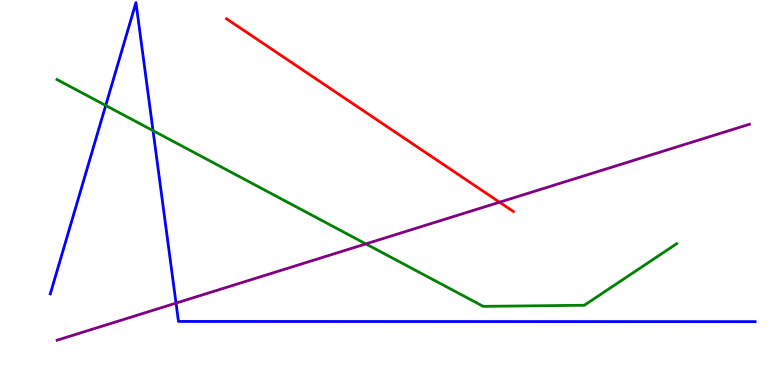[{'lines': ['blue', 'red'], 'intersections': []}, {'lines': ['green', 'red'], 'intersections': []}, {'lines': ['purple', 'red'], 'intersections': [{'x': 6.45, 'y': 4.75}]}, {'lines': ['blue', 'green'], 'intersections': [{'x': 1.36, 'y': 7.26}, {'x': 1.97, 'y': 6.61}]}, {'lines': ['blue', 'purple'], 'intersections': [{'x': 2.27, 'y': 2.13}]}, {'lines': ['green', 'purple'], 'intersections': [{'x': 4.72, 'y': 3.66}]}]